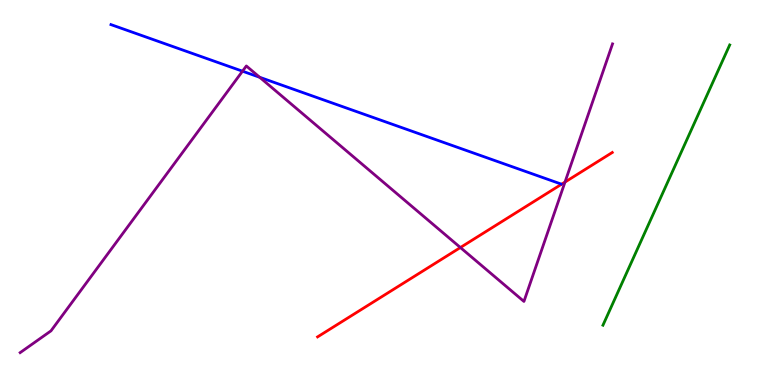[{'lines': ['blue', 'red'], 'intersections': []}, {'lines': ['green', 'red'], 'intersections': []}, {'lines': ['purple', 'red'], 'intersections': [{'x': 5.94, 'y': 3.57}, {'x': 7.29, 'y': 5.27}]}, {'lines': ['blue', 'green'], 'intersections': []}, {'lines': ['blue', 'purple'], 'intersections': [{'x': 3.13, 'y': 8.15}, {'x': 3.35, 'y': 7.99}]}, {'lines': ['green', 'purple'], 'intersections': []}]